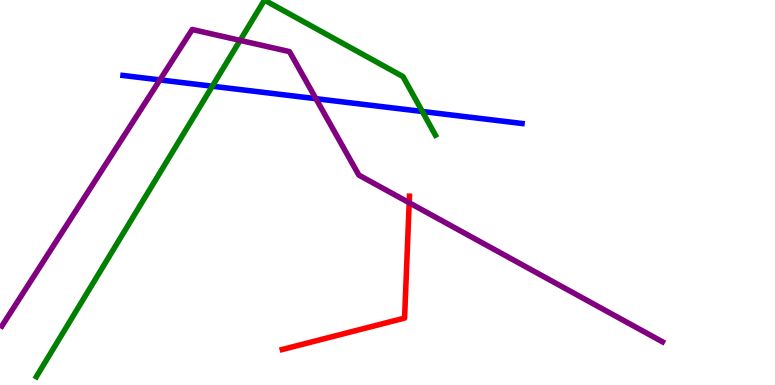[{'lines': ['blue', 'red'], 'intersections': []}, {'lines': ['green', 'red'], 'intersections': []}, {'lines': ['purple', 'red'], 'intersections': [{'x': 5.28, 'y': 4.73}]}, {'lines': ['blue', 'green'], 'intersections': [{'x': 2.74, 'y': 7.76}, {'x': 5.45, 'y': 7.1}]}, {'lines': ['blue', 'purple'], 'intersections': [{'x': 2.06, 'y': 7.92}, {'x': 4.08, 'y': 7.44}]}, {'lines': ['green', 'purple'], 'intersections': [{'x': 3.1, 'y': 8.95}]}]